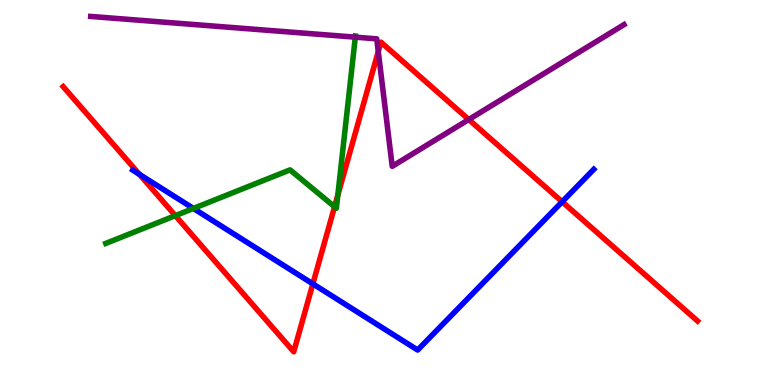[{'lines': ['blue', 'red'], 'intersections': [{'x': 1.8, 'y': 5.47}, {'x': 4.04, 'y': 2.63}, {'x': 7.25, 'y': 4.76}]}, {'lines': ['green', 'red'], 'intersections': [{'x': 2.26, 'y': 4.4}, {'x': 4.32, 'y': 4.63}, {'x': 4.36, 'y': 4.93}]}, {'lines': ['purple', 'red'], 'intersections': [{'x': 4.88, 'y': 8.66}, {'x': 6.05, 'y': 6.9}]}, {'lines': ['blue', 'green'], 'intersections': [{'x': 2.5, 'y': 4.59}]}, {'lines': ['blue', 'purple'], 'intersections': []}, {'lines': ['green', 'purple'], 'intersections': [{'x': 4.58, 'y': 9.03}]}]